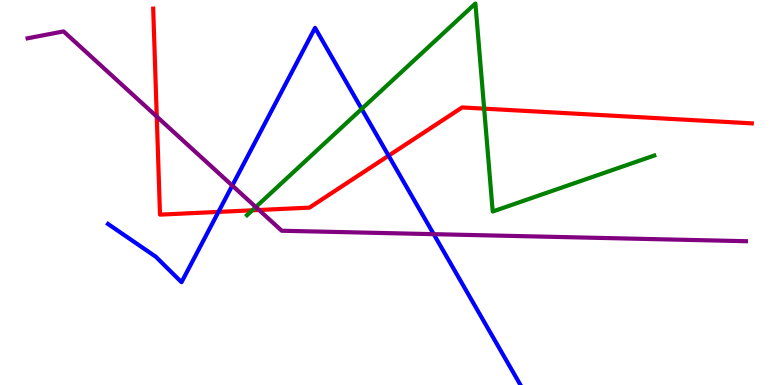[{'lines': ['blue', 'red'], 'intersections': [{'x': 2.82, 'y': 4.5}, {'x': 5.01, 'y': 5.96}]}, {'lines': ['green', 'red'], 'intersections': [{'x': 3.25, 'y': 4.54}, {'x': 6.25, 'y': 7.18}]}, {'lines': ['purple', 'red'], 'intersections': [{'x': 2.02, 'y': 6.97}, {'x': 3.34, 'y': 4.55}]}, {'lines': ['blue', 'green'], 'intersections': [{'x': 4.67, 'y': 7.17}]}, {'lines': ['blue', 'purple'], 'intersections': [{'x': 3.0, 'y': 5.18}, {'x': 5.6, 'y': 3.92}]}, {'lines': ['green', 'purple'], 'intersections': [{'x': 3.3, 'y': 4.62}]}]